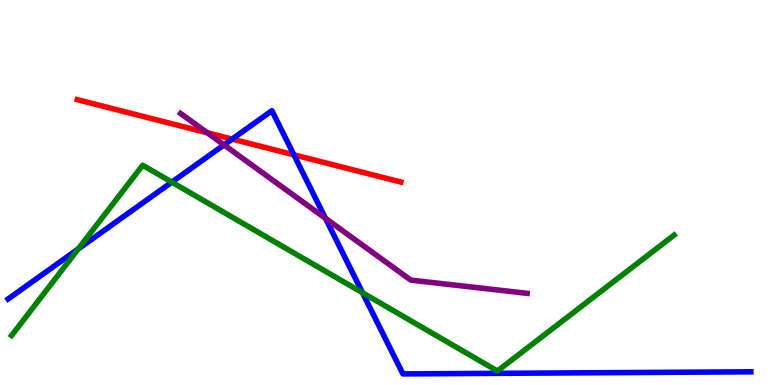[{'lines': ['blue', 'red'], 'intersections': [{'x': 3.0, 'y': 6.39}, {'x': 3.79, 'y': 5.98}]}, {'lines': ['green', 'red'], 'intersections': []}, {'lines': ['purple', 'red'], 'intersections': [{'x': 2.67, 'y': 6.55}]}, {'lines': ['blue', 'green'], 'intersections': [{'x': 1.01, 'y': 3.53}, {'x': 2.22, 'y': 5.27}, {'x': 4.68, 'y': 2.4}]}, {'lines': ['blue', 'purple'], 'intersections': [{'x': 2.89, 'y': 6.24}, {'x': 4.2, 'y': 4.33}]}, {'lines': ['green', 'purple'], 'intersections': []}]